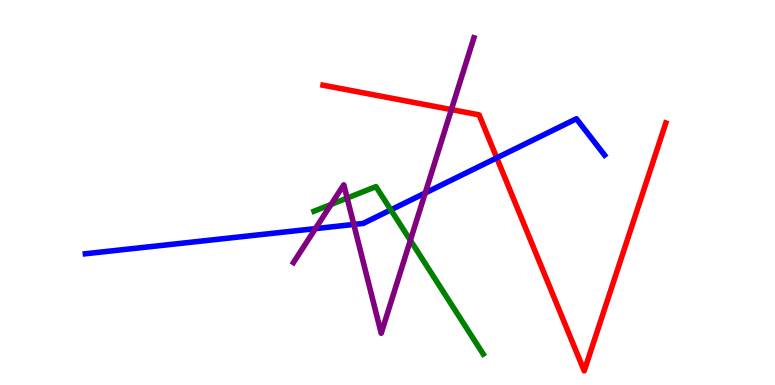[{'lines': ['blue', 'red'], 'intersections': [{'x': 6.41, 'y': 5.9}]}, {'lines': ['green', 'red'], 'intersections': []}, {'lines': ['purple', 'red'], 'intersections': [{'x': 5.82, 'y': 7.15}]}, {'lines': ['blue', 'green'], 'intersections': [{'x': 5.04, 'y': 4.55}]}, {'lines': ['blue', 'purple'], 'intersections': [{'x': 4.07, 'y': 4.06}, {'x': 4.57, 'y': 4.17}, {'x': 5.49, 'y': 4.99}]}, {'lines': ['green', 'purple'], 'intersections': [{'x': 4.27, 'y': 4.69}, {'x': 4.48, 'y': 4.86}, {'x': 5.29, 'y': 3.76}]}]